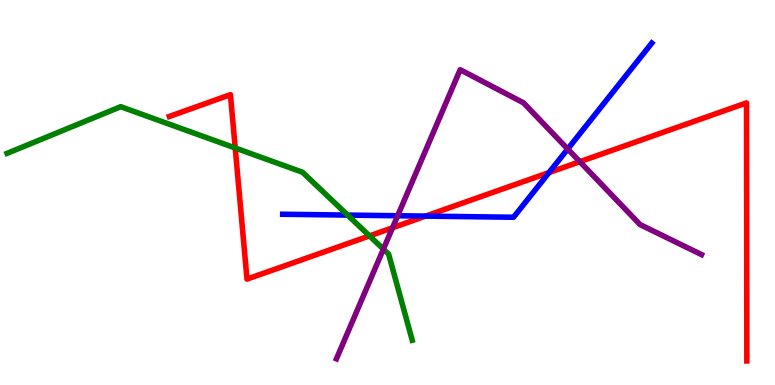[{'lines': ['blue', 'red'], 'intersections': [{'x': 5.49, 'y': 4.39}, {'x': 7.08, 'y': 5.52}]}, {'lines': ['green', 'red'], 'intersections': [{'x': 3.04, 'y': 6.16}, {'x': 4.77, 'y': 3.87}]}, {'lines': ['purple', 'red'], 'intersections': [{'x': 5.06, 'y': 4.08}, {'x': 7.48, 'y': 5.8}]}, {'lines': ['blue', 'green'], 'intersections': [{'x': 4.49, 'y': 4.41}]}, {'lines': ['blue', 'purple'], 'intersections': [{'x': 5.13, 'y': 4.4}, {'x': 7.33, 'y': 6.13}]}, {'lines': ['green', 'purple'], 'intersections': [{'x': 4.95, 'y': 3.53}]}]